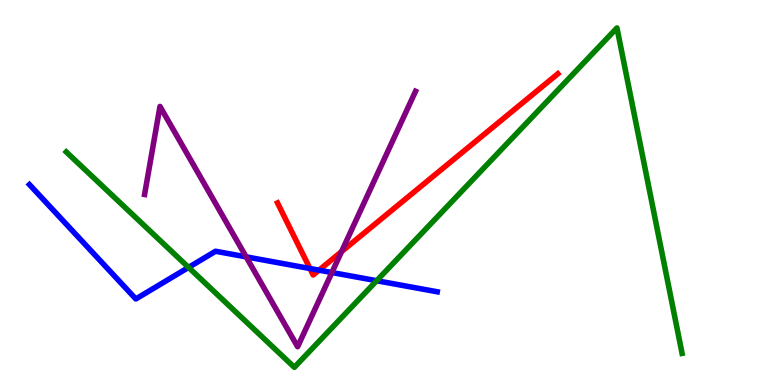[{'lines': ['blue', 'red'], 'intersections': [{'x': 4.0, 'y': 3.03}, {'x': 4.12, 'y': 2.98}]}, {'lines': ['green', 'red'], 'intersections': []}, {'lines': ['purple', 'red'], 'intersections': [{'x': 4.41, 'y': 3.46}]}, {'lines': ['blue', 'green'], 'intersections': [{'x': 2.43, 'y': 3.05}, {'x': 4.86, 'y': 2.71}]}, {'lines': ['blue', 'purple'], 'intersections': [{'x': 3.18, 'y': 3.33}, {'x': 4.28, 'y': 2.92}]}, {'lines': ['green', 'purple'], 'intersections': []}]